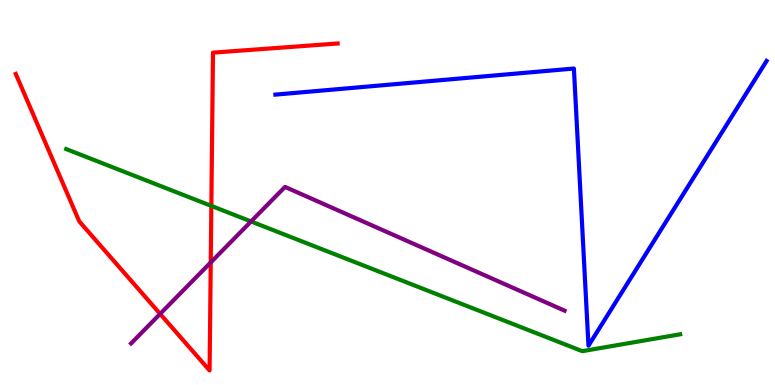[{'lines': ['blue', 'red'], 'intersections': []}, {'lines': ['green', 'red'], 'intersections': [{'x': 2.73, 'y': 4.65}]}, {'lines': ['purple', 'red'], 'intersections': [{'x': 2.07, 'y': 1.85}, {'x': 2.72, 'y': 3.18}]}, {'lines': ['blue', 'green'], 'intersections': []}, {'lines': ['blue', 'purple'], 'intersections': []}, {'lines': ['green', 'purple'], 'intersections': [{'x': 3.24, 'y': 4.25}]}]